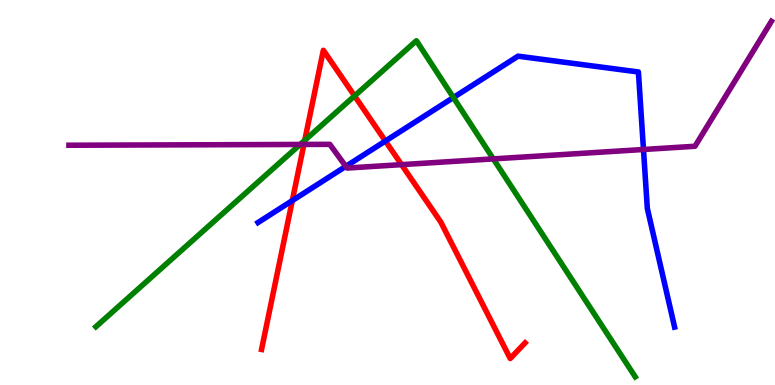[{'lines': ['blue', 'red'], 'intersections': [{'x': 3.77, 'y': 4.79}, {'x': 4.97, 'y': 6.34}]}, {'lines': ['green', 'red'], 'intersections': [{'x': 3.93, 'y': 6.35}, {'x': 4.57, 'y': 7.51}]}, {'lines': ['purple', 'red'], 'intersections': [{'x': 3.92, 'y': 6.25}, {'x': 5.18, 'y': 5.72}]}, {'lines': ['blue', 'green'], 'intersections': [{'x': 5.85, 'y': 7.47}]}, {'lines': ['blue', 'purple'], 'intersections': [{'x': 4.46, 'y': 5.68}, {'x': 8.3, 'y': 6.12}]}, {'lines': ['green', 'purple'], 'intersections': [{'x': 3.87, 'y': 6.25}, {'x': 6.37, 'y': 5.87}]}]